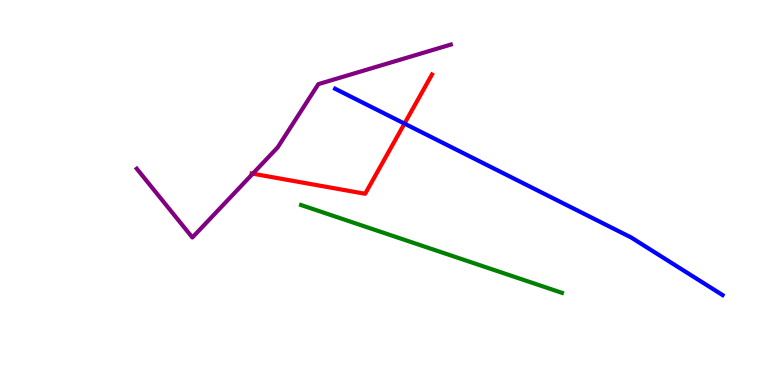[{'lines': ['blue', 'red'], 'intersections': [{'x': 5.22, 'y': 6.79}]}, {'lines': ['green', 'red'], 'intersections': []}, {'lines': ['purple', 'red'], 'intersections': [{'x': 3.26, 'y': 5.49}]}, {'lines': ['blue', 'green'], 'intersections': []}, {'lines': ['blue', 'purple'], 'intersections': []}, {'lines': ['green', 'purple'], 'intersections': []}]